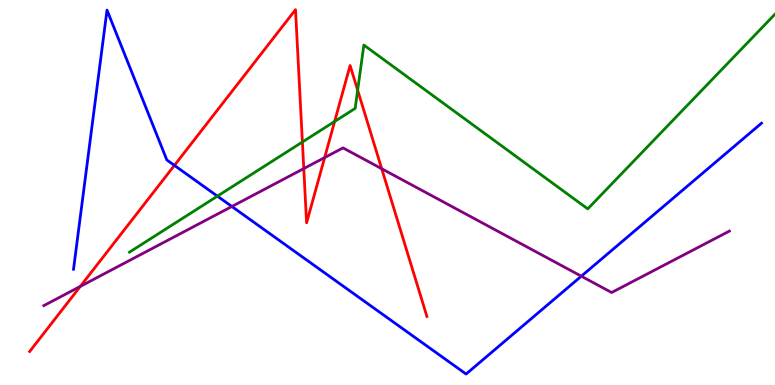[{'lines': ['blue', 'red'], 'intersections': [{'x': 2.25, 'y': 5.7}]}, {'lines': ['green', 'red'], 'intersections': [{'x': 3.9, 'y': 6.31}, {'x': 4.32, 'y': 6.84}, {'x': 4.61, 'y': 7.66}]}, {'lines': ['purple', 'red'], 'intersections': [{'x': 1.04, 'y': 2.56}, {'x': 3.92, 'y': 5.62}, {'x': 4.19, 'y': 5.91}, {'x': 4.93, 'y': 5.62}]}, {'lines': ['blue', 'green'], 'intersections': [{'x': 2.81, 'y': 4.91}]}, {'lines': ['blue', 'purple'], 'intersections': [{'x': 2.99, 'y': 4.64}, {'x': 7.5, 'y': 2.83}]}, {'lines': ['green', 'purple'], 'intersections': []}]